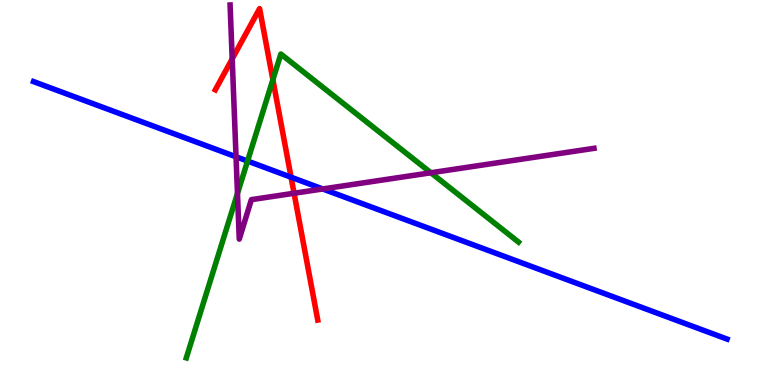[{'lines': ['blue', 'red'], 'intersections': [{'x': 3.76, 'y': 5.4}]}, {'lines': ['green', 'red'], 'intersections': [{'x': 3.52, 'y': 7.93}]}, {'lines': ['purple', 'red'], 'intersections': [{'x': 3.0, 'y': 8.47}, {'x': 3.79, 'y': 4.98}]}, {'lines': ['blue', 'green'], 'intersections': [{'x': 3.19, 'y': 5.82}]}, {'lines': ['blue', 'purple'], 'intersections': [{'x': 3.05, 'y': 5.93}, {'x': 4.16, 'y': 5.09}]}, {'lines': ['green', 'purple'], 'intersections': [{'x': 3.06, 'y': 4.98}, {'x': 5.56, 'y': 5.51}]}]